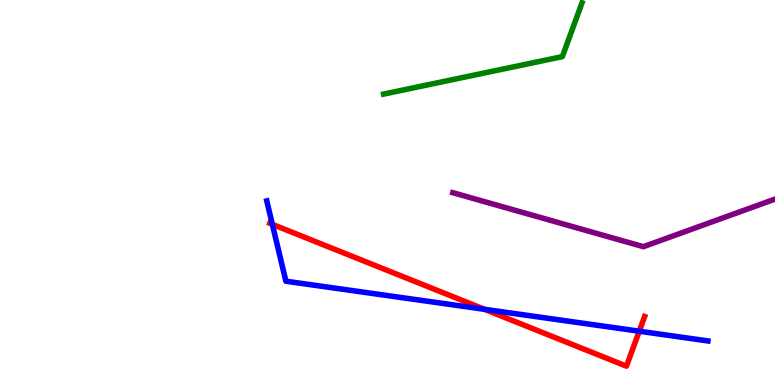[{'lines': ['blue', 'red'], 'intersections': [{'x': 3.51, 'y': 4.17}, {'x': 6.25, 'y': 1.97}, {'x': 8.25, 'y': 1.4}]}, {'lines': ['green', 'red'], 'intersections': []}, {'lines': ['purple', 'red'], 'intersections': []}, {'lines': ['blue', 'green'], 'intersections': []}, {'lines': ['blue', 'purple'], 'intersections': []}, {'lines': ['green', 'purple'], 'intersections': []}]